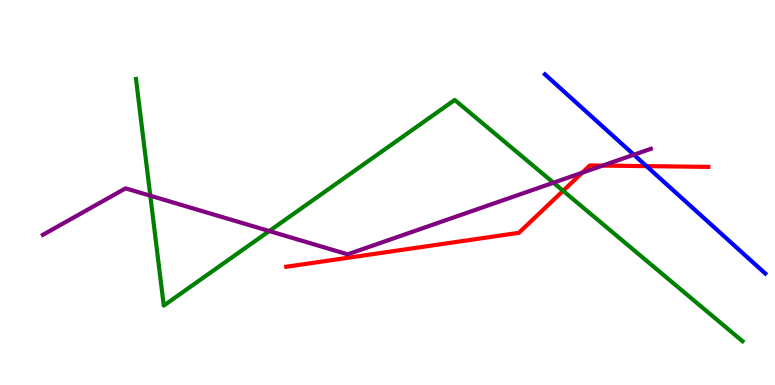[{'lines': ['blue', 'red'], 'intersections': [{'x': 8.34, 'y': 5.68}]}, {'lines': ['green', 'red'], 'intersections': [{'x': 7.27, 'y': 5.04}]}, {'lines': ['purple', 'red'], 'intersections': [{'x': 7.51, 'y': 5.51}, {'x': 7.78, 'y': 5.7}]}, {'lines': ['blue', 'green'], 'intersections': []}, {'lines': ['blue', 'purple'], 'intersections': [{'x': 8.18, 'y': 5.98}]}, {'lines': ['green', 'purple'], 'intersections': [{'x': 1.94, 'y': 4.92}, {'x': 3.47, 'y': 4.0}, {'x': 7.14, 'y': 5.25}]}]